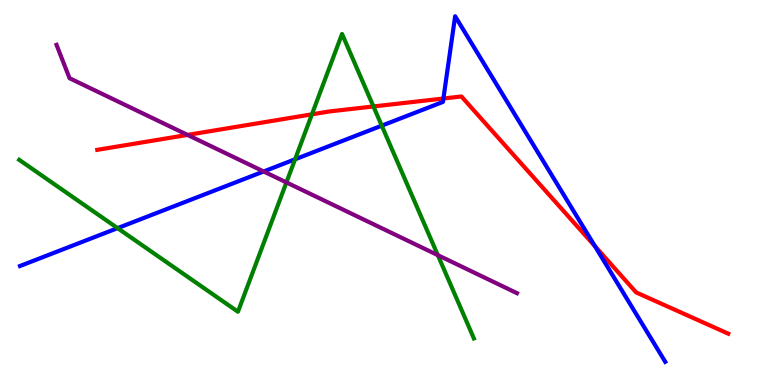[{'lines': ['blue', 'red'], 'intersections': [{'x': 5.72, 'y': 7.44}, {'x': 7.68, 'y': 3.6}]}, {'lines': ['green', 'red'], 'intersections': [{'x': 4.02, 'y': 7.03}, {'x': 4.82, 'y': 7.23}]}, {'lines': ['purple', 'red'], 'intersections': [{'x': 2.42, 'y': 6.5}]}, {'lines': ['blue', 'green'], 'intersections': [{'x': 1.52, 'y': 4.07}, {'x': 3.81, 'y': 5.86}, {'x': 4.93, 'y': 6.74}]}, {'lines': ['blue', 'purple'], 'intersections': [{'x': 3.4, 'y': 5.55}]}, {'lines': ['green', 'purple'], 'intersections': [{'x': 3.7, 'y': 5.26}, {'x': 5.65, 'y': 3.37}]}]